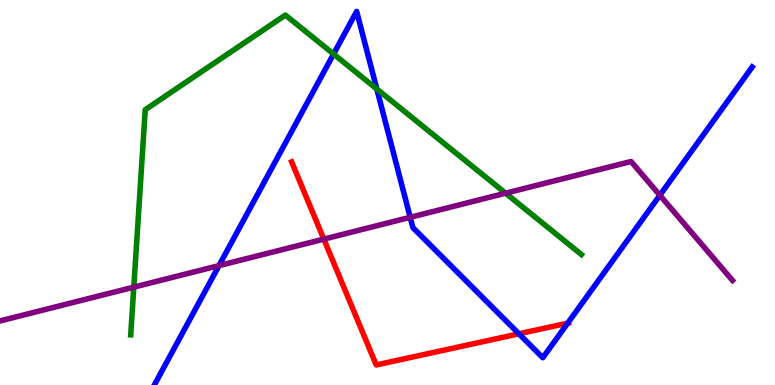[{'lines': ['blue', 'red'], 'intersections': [{'x': 6.7, 'y': 1.33}, {'x': 7.33, 'y': 1.61}]}, {'lines': ['green', 'red'], 'intersections': []}, {'lines': ['purple', 'red'], 'intersections': [{'x': 4.18, 'y': 3.79}]}, {'lines': ['blue', 'green'], 'intersections': [{'x': 4.3, 'y': 8.6}, {'x': 4.86, 'y': 7.69}]}, {'lines': ['blue', 'purple'], 'intersections': [{'x': 2.83, 'y': 3.1}, {'x': 5.29, 'y': 4.36}, {'x': 8.51, 'y': 4.93}]}, {'lines': ['green', 'purple'], 'intersections': [{'x': 1.73, 'y': 2.54}, {'x': 6.52, 'y': 4.98}]}]